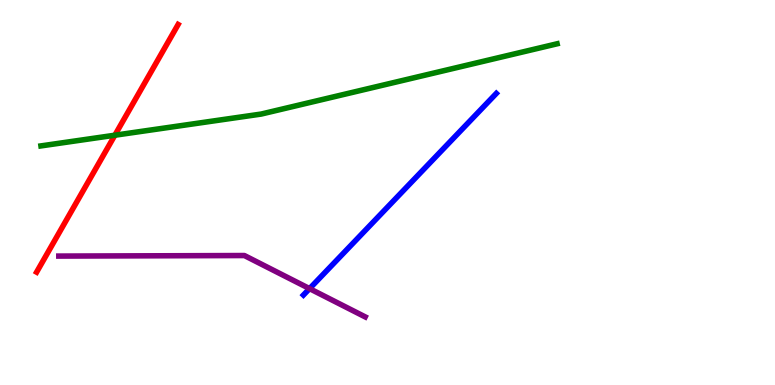[{'lines': ['blue', 'red'], 'intersections': []}, {'lines': ['green', 'red'], 'intersections': [{'x': 1.48, 'y': 6.49}]}, {'lines': ['purple', 'red'], 'intersections': []}, {'lines': ['blue', 'green'], 'intersections': []}, {'lines': ['blue', 'purple'], 'intersections': [{'x': 3.99, 'y': 2.5}]}, {'lines': ['green', 'purple'], 'intersections': []}]